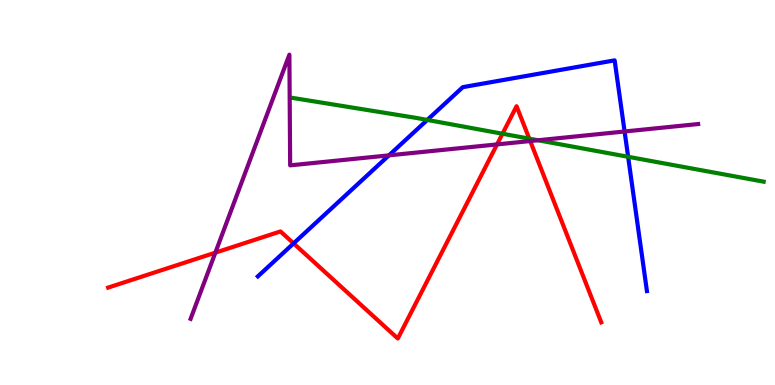[{'lines': ['blue', 'red'], 'intersections': [{'x': 3.79, 'y': 3.68}]}, {'lines': ['green', 'red'], 'intersections': [{'x': 6.48, 'y': 6.53}, {'x': 6.83, 'y': 6.4}]}, {'lines': ['purple', 'red'], 'intersections': [{'x': 2.78, 'y': 3.44}, {'x': 6.41, 'y': 6.25}, {'x': 6.84, 'y': 6.34}]}, {'lines': ['blue', 'green'], 'intersections': [{'x': 5.51, 'y': 6.88}, {'x': 8.1, 'y': 5.93}]}, {'lines': ['blue', 'purple'], 'intersections': [{'x': 5.02, 'y': 5.96}, {'x': 8.06, 'y': 6.58}]}, {'lines': ['green', 'purple'], 'intersections': [{'x': 6.94, 'y': 6.36}]}]